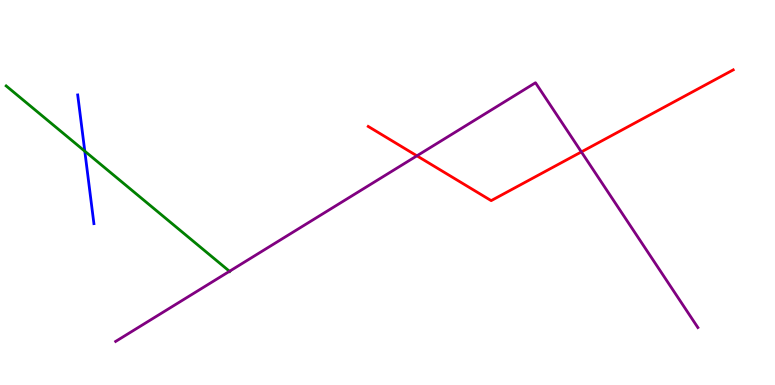[{'lines': ['blue', 'red'], 'intersections': []}, {'lines': ['green', 'red'], 'intersections': []}, {'lines': ['purple', 'red'], 'intersections': [{'x': 5.38, 'y': 5.95}, {'x': 7.5, 'y': 6.05}]}, {'lines': ['blue', 'green'], 'intersections': [{'x': 1.09, 'y': 6.07}]}, {'lines': ['blue', 'purple'], 'intersections': []}, {'lines': ['green', 'purple'], 'intersections': [{'x': 2.96, 'y': 2.95}]}]